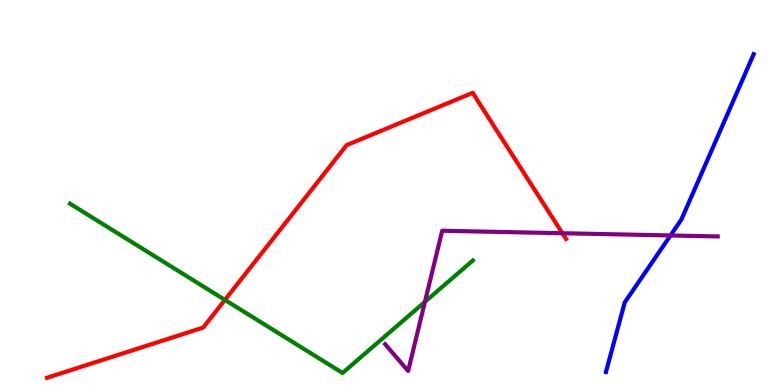[{'lines': ['blue', 'red'], 'intersections': []}, {'lines': ['green', 'red'], 'intersections': [{'x': 2.9, 'y': 2.21}]}, {'lines': ['purple', 'red'], 'intersections': [{'x': 7.26, 'y': 3.94}]}, {'lines': ['blue', 'green'], 'intersections': []}, {'lines': ['blue', 'purple'], 'intersections': [{'x': 8.65, 'y': 3.88}]}, {'lines': ['green', 'purple'], 'intersections': [{'x': 5.48, 'y': 2.16}]}]